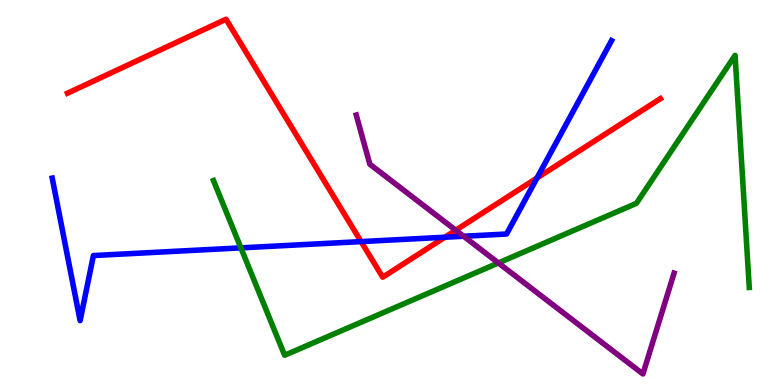[{'lines': ['blue', 'red'], 'intersections': [{'x': 4.66, 'y': 3.72}, {'x': 5.74, 'y': 3.84}, {'x': 6.93, 'y': 5.38}]}, {'lines': ['green', 'red'], 'intersections': []}, {'lines': ['purple', 'red'], 'intersections': [{'x': 5.88, 'y': 4.02}]}, {'lines': ['blue', 'green'], 'intersections': [{'x': 3.11, 'y': 3.56}]}, {'lines': ['blue', 'purple'], 'intersections': [{'x': 5.98, 'y': 3.86}]}, {'lines': ['green', 'purple'], 'intersections': [{'x': 6.43, 'y': 3.17}]}]